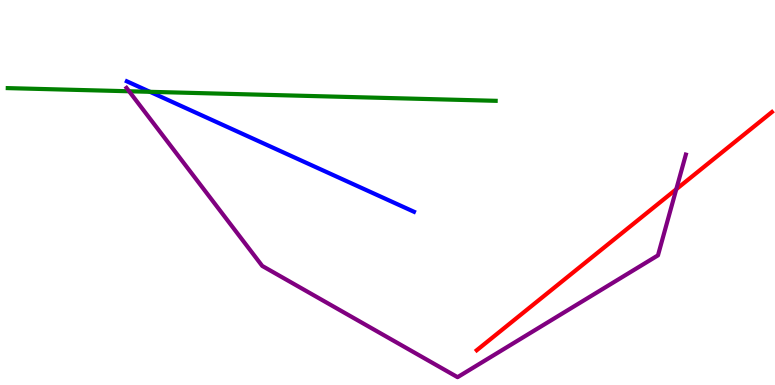[{'lines': ['blue', 'red'], 'intersections': []}, {'lines': ['green', 'red'], 'intersections': []}, {'lines': ['purple', 'red'], 'intersections': [{'x': 8.73, 'y': 5.08}]}, {'lines': ['blue', 'green'], 'intersections': [{'x': 1.94, 'y': 7.62}]}, {'lines': ['blue', 'purple'], 'intersections': []}, {'lines': ['green', 'purple'], 'intersections': [{'x': 1.67, 'y': 7.63}]}]